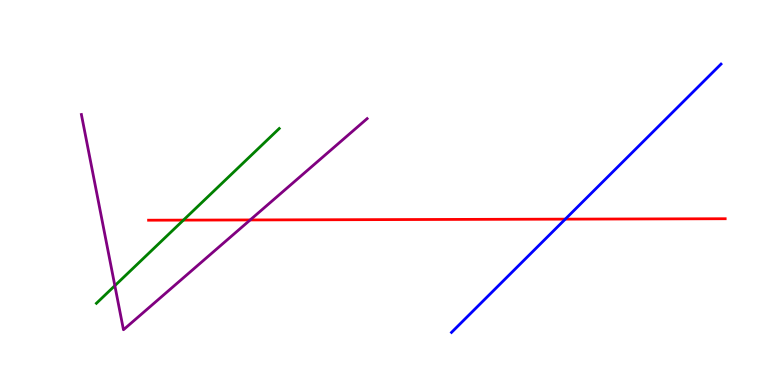[{'lines': ['blue', 'red'], 'intersections': [{'x': 7.29, 'y': 4.31}]}, {'lines': ['green', 'red'], 'intersections': [{'x': 2.37, 'y': 4.28}]}, {'lines': ['purple', 'red'], 'intersections': [{'x': 3.23, 'y': 4.29}]}, {'lines': ['blue', 'green'], 'intersections': []}, {'lines': ['blue', 'purple'], 'intersections': []}, {'lines': ['green', 'purple'], 'intersections': [{'x': 1.48, 'y': 2.58}]}]